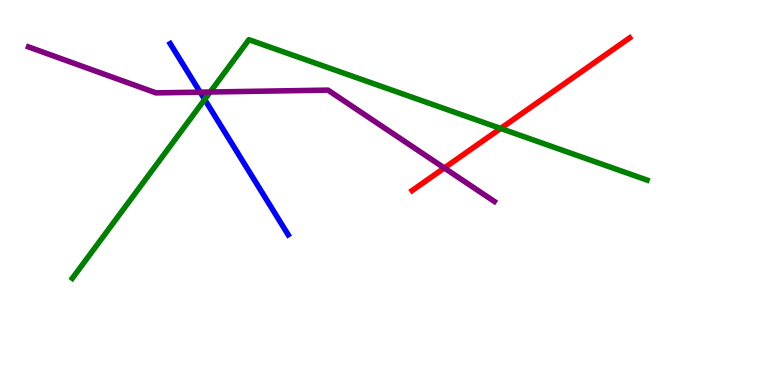[{'lines': ['blue', 'red'], 'intersections': []}, {'lines': ['green', 'red'], 'intersections': [{'x': 6.46, 'y': 6.66}]}, {'lines': ['purple', 'red'], 'intersections': [{'x': 5.73, 'y': 5.64}]}, {'lines': ['blue', 'green'], 'intersections': [{'x': 2.64, 'y': 7.42}]}, {'lines': ['blue', 'purple'], 'intersections': [{'x': 2.58, 'y': 7.61}]}, {'lines': ['green', 'purple'], 'intersections': [{'x': 2.71, 'y': 7.61}]}]